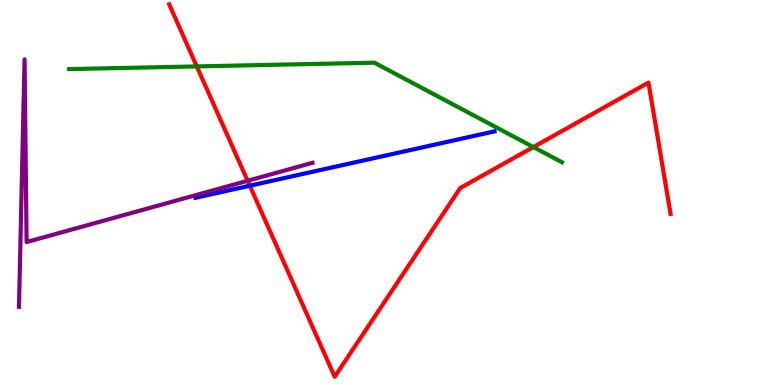[{'lines': ['blue', 'red'], 'intersections': [{'x': 3.22, 'y': 5.18}]}, {'lines': ['green', 'red'], 'intersections': [{'x': 2.54, 'y': 8.28}, {'x': 6.88, 'y': 6.18}]}, {'lines': ['purple', 'red'], 'intersections': [{'x': 3.2, 'y': 5.3}]}, {'lines': ['blue', 'green'], 'intersections': []}, {'lines': ['blue', 'purple'], 'intersections': []}, {'lines': ['green', 'purple'], 'intersections': []}]